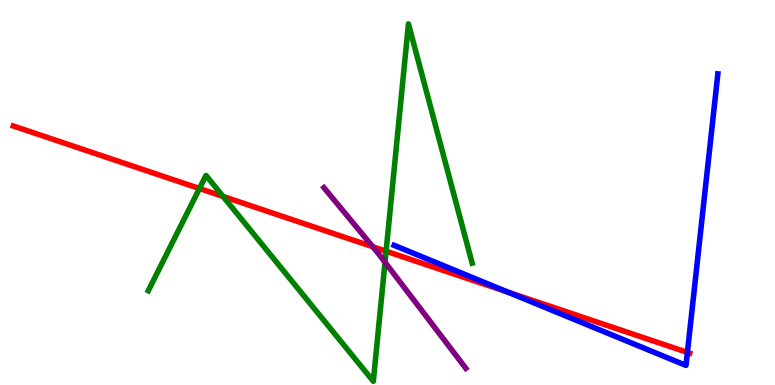[{'lines': ['blue', 'red'], 'intersections': [{'x': 6.55, 'y': 2.41}, {'x': 8.87, 'y': 0.847}]}, {'lines': ['green', 'red'], 'intersections': [{'x': 2.57, 'y': 5.1}, {'x': 2.88, 'y': 4.9}, {'x': 4.98, 'y': 3.48}]}, {'lines': ['purple', 'red'], 'intersections': [{'x': 4.81, 'y': 3.59}]}, {'lines': ['blue', 'green'], 'intersections': []}, {'lines': ['blue', 'purple'], 'intersections': []}, {'lines': ['green', 'purple'], 'intersections': [{'x': 4.97, 'y': 3.19}]}]